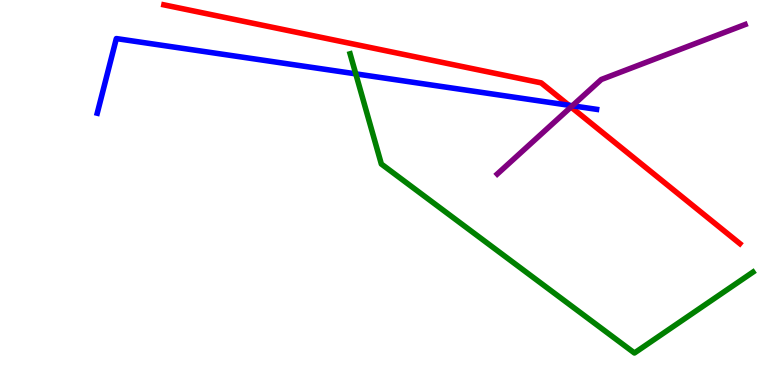[{'lines': ['blue', 'red'], 'intersections': [{'x': 7.34, 'y': 7.27}]}, {'lines': ['green', 'red'], 'intersections': []}, {'lines': ['purple', 'red'], 'intersections': [{'x': 7.37, 'y': 7.22}]}, {'lines': ['blue', 'green'], 'intersections': [{'x': 4.59, 'y': 8.08}]}, {'lines': ['blue', 'purple'], 'intersections': [{'x': 7.39, 'y': 7.25}]}, {'lines': ['green', 'purple'], 'intersections': []}]